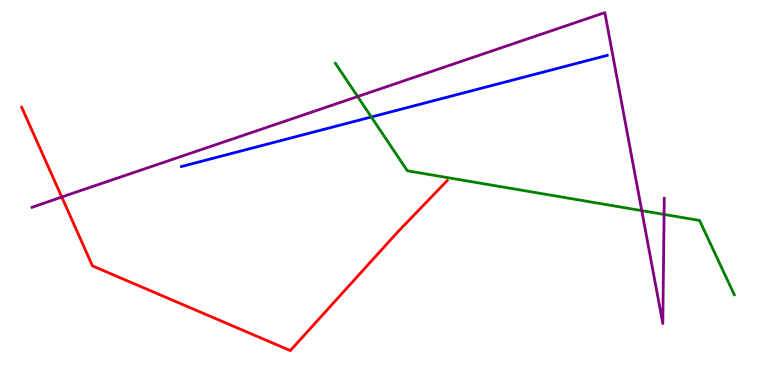[{'lines': ['blue', 'red'], 'intersections': []}, {'lines': ['green', 'red'], 'intersections': []}, {'lines': ['purple', 'red'], 'intersections': [{'x': 0.797, 'y': 4.88}]}, {'lines': ['blue', 'green'], 'intersections': [{'x': 4.79, 'y': 6.96}]}, {'lines': ['blue', 'purple'], 'intersections': []}, {'lines': ['green', 'purple'], 'intersections': [{'x': 4.61, 'y': 7.49}, {'x': 8.28, 'y': 4.53}, {'x': 8.57, 'y': 4.43}]}]